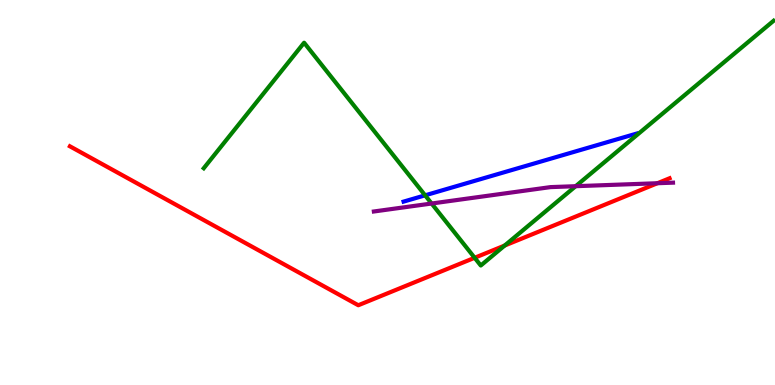[{'lines': ['blue', 'red'], 'intersections': []}, {'lines': ['green', 'red'], 'intersections': [{'x': 6.12, 'y': 3.3}, {'x': 6.51, 'y': 3.62}]}, {'lines': ['purple', 'red'], 'intersections': [{'x': 8.48, 'y': 5.24}]}, {'lines': ['blue', 'green'], 'intersections': [{'x': 5.49, 'y': 4.93}]}, {'lines': ['blue', 'purple'], 'intersections': []}, {'lines': ['green', 'purple'], 'intersections': [{'x': 5.57, 'y': 4.71}, {'x': 7.43, 'y': 5.16}]}]